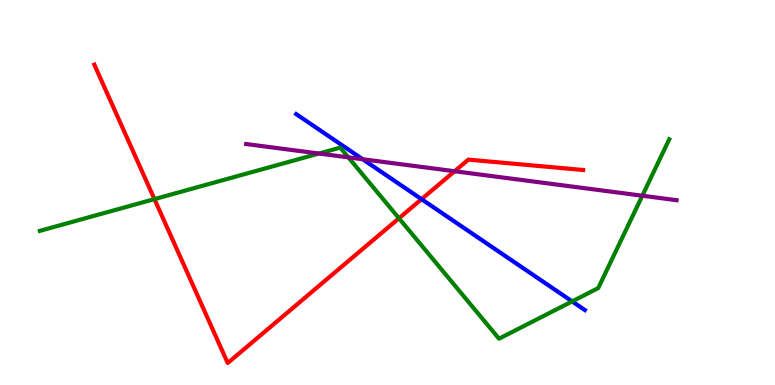[{'lines': ['blue', 'red'], 'intersections': [{'x': 5.44, 'y': 4.83}]}, {'lines': ['green', 'red'], 'intersections': [{'x': 1.99, 'y': 4.83}, {'x': 5.15, 'y': 4.33}]}, {'lines': ['purple', 'red'], 'intersections': [{'x': 5.87, 'y': 5.55}]}, {'lines': ['blue', 'green'], 'intersections': [{'x': 7.38, 'y': 2.17}]}, {'lines': ['blue', 'purple'], 'intersections': [{'x': 4.68, 'y': 5.86}]}, {'lines': ['green', 'purple'], 'intersections': [{'x': 4.12, 'y': 6.01}, {'x': 4.5, 'y': 5.91}, {'x': 8.29, 'y': 4.92}]}]